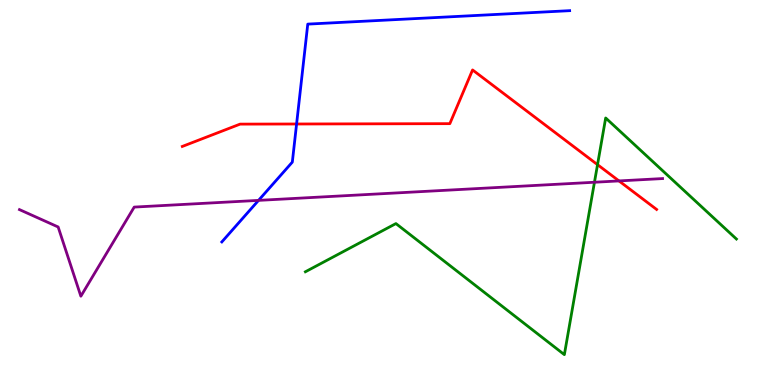[{'lines': ['blue', 'red'], 'intersections': [{'x': 3.83, 'y': 6.78}]}, {'lines': ['green', 'red'], 'intersections': [{'x': 7.71, 'y': 5.72}]}, {'lines': ['purple', 'red'], 'intersections': [{'x': 7.99, 'y': 5.3}]}, {'lines': ['blue', 'green'], 'intersections': []}, {'lines': ['blue', 'purple'], 'intersections': [{'x': 3.34, 'y': 4.8}]}, {'lines': ['green', 'purple'], 'intersections': [{'x': 7.67, 'y': 5.27}]}]